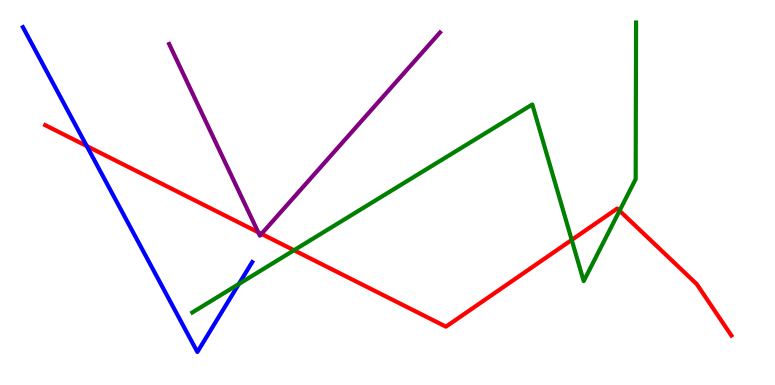[{'lines': ['blue', 'red'], 'intersections': [{'x': 1.12, 'y': 6.21}]}, {'lines': ['green', 'red'], 'intersections': [{'x': 3.79, 'y': 3.5}, {'x': 7.38, 'y': 3.77}, {'x': 7.99, 'y': 4.53}]}, {'lines': ['purple', 'red'], 'intersections': [{'x': 3.33, 'y': 3.97}, {'x': 3.37, 'y': 3.92}]}, {'lines': ['blue', 'green'], 'intersections': [{'x': 3.08, 'y': 2.62}]}, {'lines': ['blue', 'purple'], 'intersections': []}, {'lines': ['green', 'purple'], 'intersections': []}]